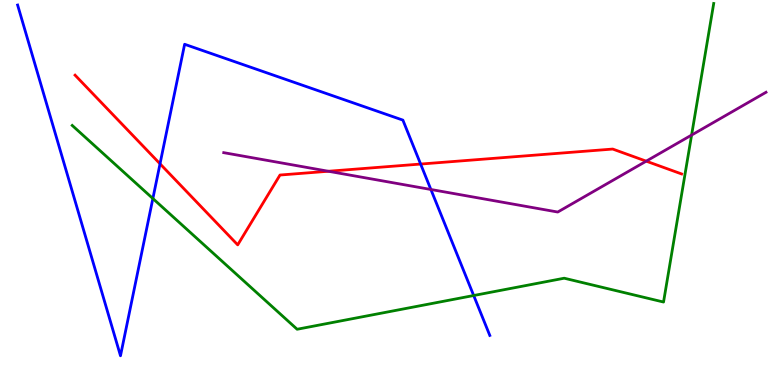[{'lines': ['blue', 'red'], 'intersections': [{'x': 2.06, 'y': 5.75}, {'x': 5.43, 'y': 5.74}]}, {'lines': ['green', 'red'], 'intersections': []}, {'lines': ['purple', 'red'], 'intersections': [{'x': 4.24, 'y': 5.55}, {'x': 8.34, 'y': 5.81}]}, {'lines': ['blue', 'green'], 'intersections': [{'x': 1.97, 'y': 4.84}, {'x': 6.11, 'y': 2.32}]}, {'lines': ['blue', 'purple'], 'intersections': [{'x': 5.56, 'y': 5.08}]}, {'lines': ['green', 'purple'], 'intersections': [{'x': 8.92, 'y': 6.49}]}]